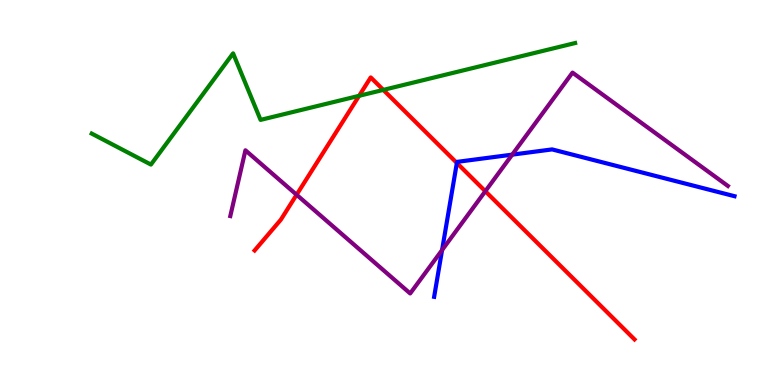[{'lines': ['blue', 'red'], 'intersections': [{'x': 5.89, 'y': 5.77}]}, {'lines': ['green', 'red'], 'intersections': [{'x': 4.63, 'y': 7.51}, {'x': 4.95, 'y': 7.66}]}, {'lines': ['purple', 'red'], 'intersections': [{'x': 3.83, 'y': 4.94}, {'x': 6.26, 'y': 5.03}]}, {'lines': ['blue', 'green'], 'intersections': []}, {'lines': ['blue', 'purple'], 'intersections': [{'x': 5.7, 'y': 3.5}, {'x': 6.61, 'y': 5.98}]}, {'lines': ['green', 'purple'], 'intersections': []}]